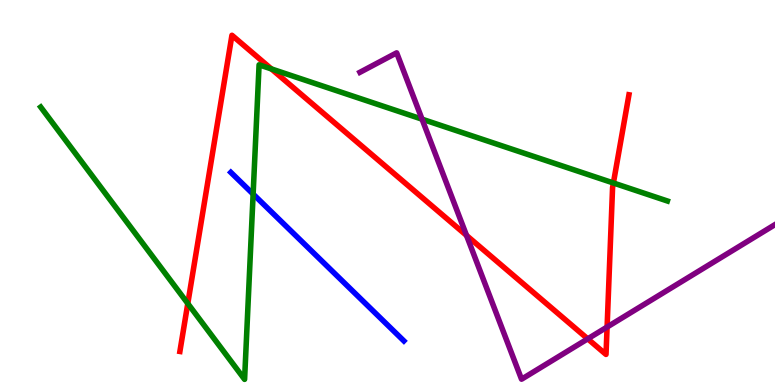[{'lines': ['blue', 'red'], 'intersections': []}, {'lines': ['green', 'red'], 'intersections': [{'x': 2.42, 'y': 2.12}, {'x': 3.5, 'y': 8.21}, {'x': 7.91, 'y': 5.25}]}, {'lines': ['purple', 'red'], 'intersections': [{'x': 6.02, 'y': 3.89}, {'x': 7.58, 'y': 1.2}, {'x': 7.83, 'y': 1.51}]}, {'lines': ['blue', 'green'], 'intersections': [{'x': 3.27, 'y': 4.96}]}, {'lines': ['blue', 'purple'], 'intersections': []}, {'lines': ['green', 'purple'], 'intersections': [{'x': 5.45, 'y': 6.9}]}]